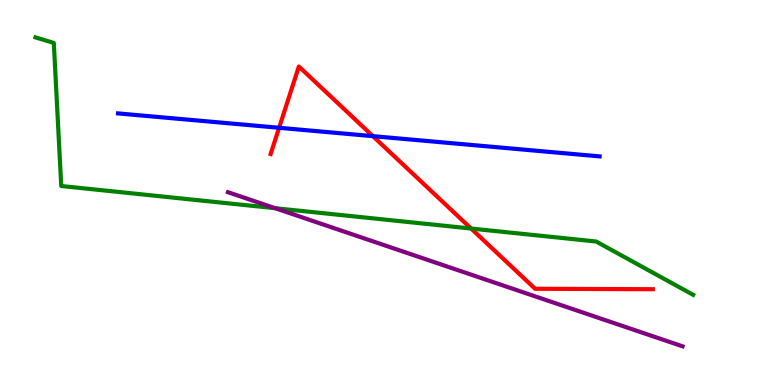[{'lines': ['blue', 'red'], 'intersections': [{'x': 3.6, 'y': 6.68}, {'x': 4.81, 'y': 6.46}]}, {'lines': ['green', 'red'], 'intersections': [{'x': 6.08, 'y': 4.06}]}, {'lines': ['purple', 'red'], 'intersections': []}, {'lines': ['blue', 'green'], 'intersections': []}, {'lines': ['blue', 'purple'], 'intersections': []}, {'lines': ['green', 'purple'], 'intersections': [{'x': 3.55, 'y': 4.59}]}]